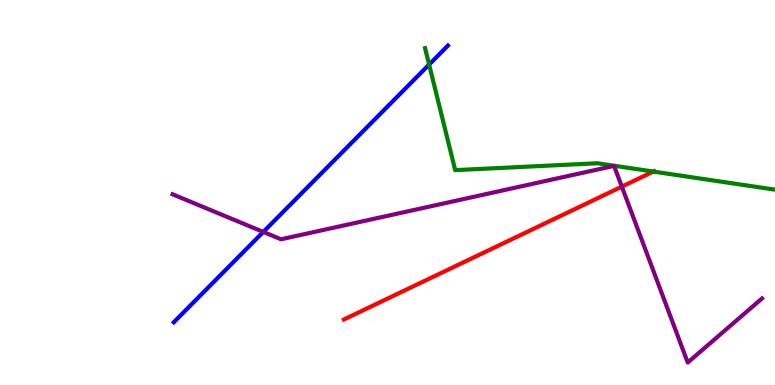[{'lines': ['blue', 'red'], 'intersections': []}, {'lines': ['green', 'red'], 'intersections': [{'x': 8.43, 'y': 5.54}]}, {'lines': ['purple', 'red'], 'intersections': [{'x': 8.02, 'y': 5.15}]}, {'lines': ['blue', 'green'], 'intersections': [{'x': 5.54, 'y': 8.32}]}, {'lines': ['blue', 'purple'], 'intersections': [{'x': 3.4, 'y': 3.98}]}, {'lines': ['green', 'purple'], 'intersections': []}]